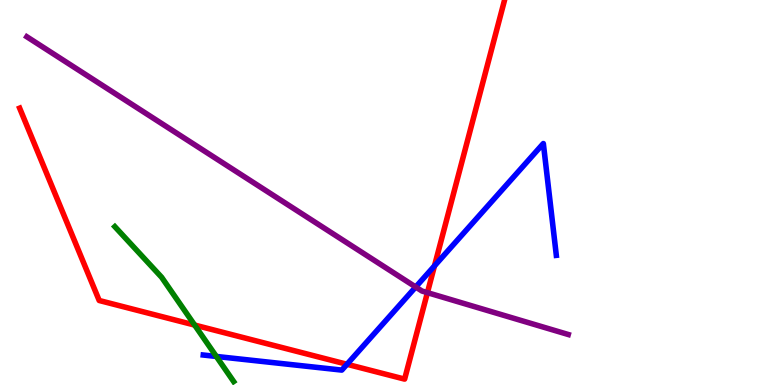[{'lines': ['blue', 'red'], 'intersections': [{'x': 4.48, 'y': 0.538}, {'x': 5.61, 'y': 3.09}]}, {'lines': ['green', 'red'], 'intersections': [{'x': 2.51, 'y': 1.56}]}, {'lines': ['purple', 'red'], 'intersections': [{'x': 5.52, 'y': 2.4}]}, {'lines': ['blue', 'green'], 'intersections': [{'x': 2.79, 'y': 0.742}]}, {'lines': ['blue', 'purple'], 'intersections': [{'x': 5.36, 'y': 2.55}]}, {'lines': ['green', 'purple'], 'intersections': []}]